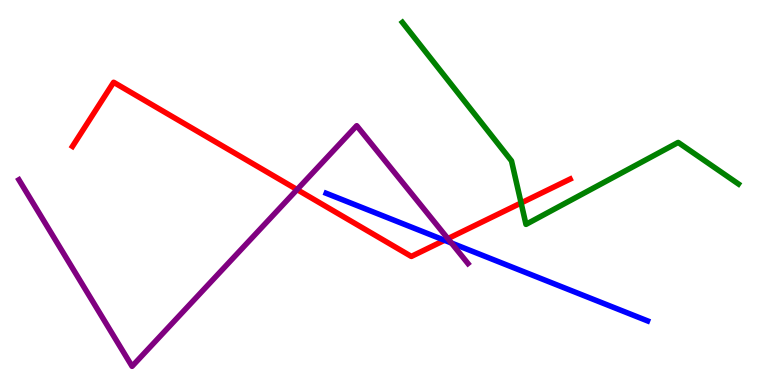[{'lines': ['blue', 'red'], 'intersections': [{'x': 5.74, 'y': 3.76}]}, {'lines': ['green', 'red'], 'intersections': [{'x': 6.72, 'y': 4.73}]}, {'lines': ['purple', 'red'], 'intersections': [{'x': 3.83, 'y': 5.08}, {'x': 5.78, 'y': 3.8}]}, {'lines': ['blue', 'green'], 'intersections': []}, {'lines': ['blue', 'purple'], 'intersections': [{'x': 5.82, 'y': 3.69}]}, {'lines': ['green', 'purple'], 'intersections': []}]